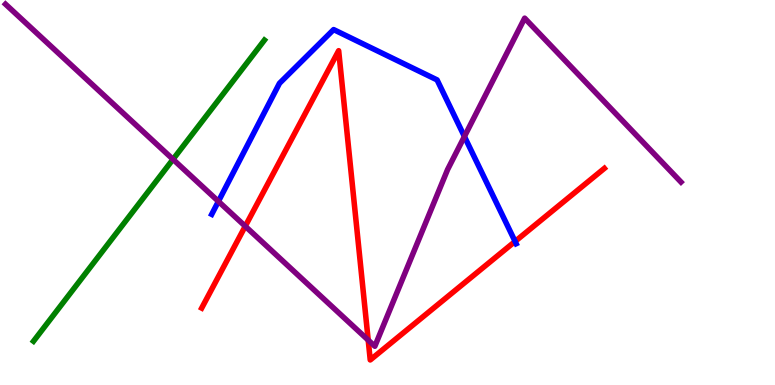[{'lines': ['blue', 'red'], 'intersections': [{'x': 6.65, 'y': 3.73}]}, {'lines': ['green', 'red'], 'intersections': []}, {'lines': ['purple', 'red'], 'intersections': [{'x': 3.16, 'y': 4.12}, {'x': 4.75, 'y': 1.17}]}, {'lines': ['blue', 'green'], 'intersections': []}, {'lines': ['blue', 'purple'], 'intersections': [{'x': 2.82, 'y': 4.77}, {'x': 5.99, 'y': 6.45}]}, {'lines': ['green', 'purple'], 'intersections': [{'x': 2.23, 'y': 5.86}]}]